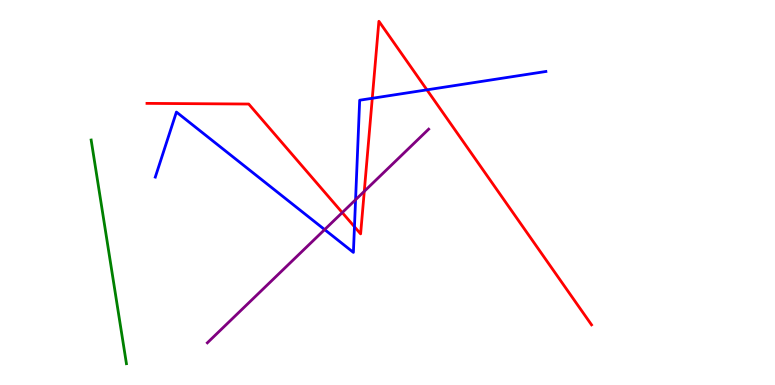[{'lines': ['blue', 'red'], 'intersections': [{'x': 4.57, 'y': 4.11}, {'x': 4.8, 'y': 7.45}, {'x': 5.51, 'y': 7.67}]}, {'lines': ['green', 'red'], 'intersections': []}, {'lines': ['purple', 'red'], 'intersections': [{'x': 4.42, 'y': 4.48}, {'x': 4.7, 'y': 5.03}]}, {'lines': ['blue', 'green'], 'intersections': []}, {'lines': ['blue', 'purple'], 'intersections': [{'x': 4.19, 'y': 4.04}, {'x': 4.59, 'y': 4.81}]}, {'lines': ['green', 'purple'], 'intersections': []}]